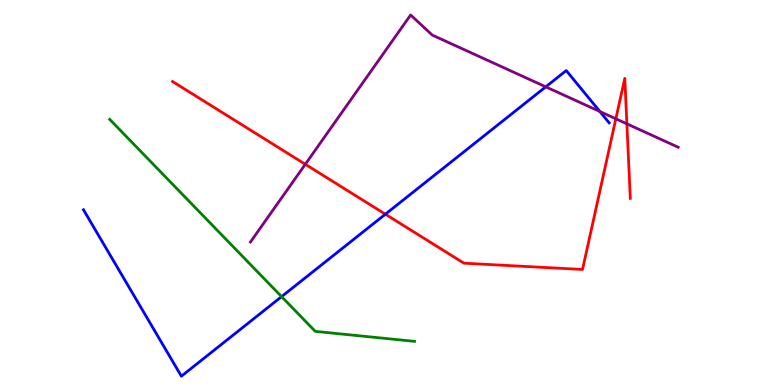[{'lines': ['blue', 'red'], 'intersections': [{'x': 4.97, 'y': 4.44}]}, {'lines': ['green', 'red'], 'intersections': []}, {'lines': ['purple', 'red'], 'intersections': [{'x': 3.94, 'y': 5.73}, {'x': 7.95, 'y': 6.91}, {'x': 8.09, 'y': 6.78}]}, {'lines': ['blue', 'green'], 'intersections': [{'x': 3.63, 'y': 2.3}]}, {'lines': ['blue', 'purple'], 'intersections': [{'x': 7.04, 'y': 7.74}, {'x': 7.74, 'y': 7.1}]}, {'lines': ['green', 'purple'], 'intersections': []}]